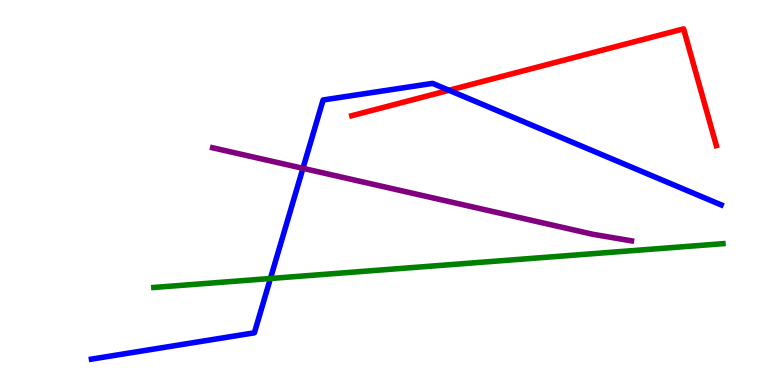[{'lines': ['blue', 'red'], 'intersections': [{'x': 5.79, 'y': 7.66}]}, {'lines': ['green', 'red'], 'intersections': []}, {'lines': ['purple', 'red'], 'intersections': []}, {'lines': ['blue', 'green'], 'intersections': [{'x': 3.49, 'y': 2.77}]}, {'lines': ['blue', 'purple'], 'intersections': [{'x': 3.91, 'y': 5.63}]}, {'lines': ['green', 'purple'], 'intersections': []}]